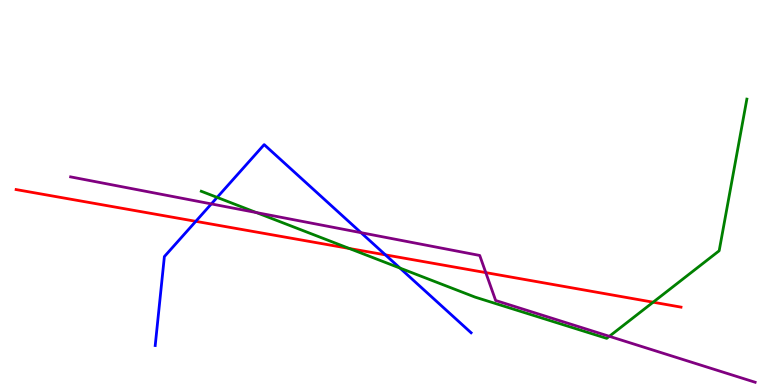[{'lines': ['blue', 'red'], 'intersections': [{'x': 2.53, 'y': 4.25}, {'x': 4.97, 'y': 3.38}]}, {'lines': ['green', 'red'], 'intersections': [{'x': 4.51, 'y': 3.55}, {'x': 8.43, 'y': 2.15}]}, {'lines': ['purple', 'red'], 'intersections': [{'x': 6.27, 'y': 2.92}]}, {'lines': ['blue', 'green'], 'intersections': [{'x': 2.8, 'y': 4.87}, {'x': 5.16, 'y': 3.04}]}, {'lines': ['blue', 'purple'], 'intersections': [{'x': 2.73, 'y': 4.7}, {'x': 4.66, 'y': 3.96}]}, {'lines': ['green', 'purple'], 'intersections': [{'x': 3.31, 'y': 4.48}, {'x': 7.86, 'y': 1.26}]}]